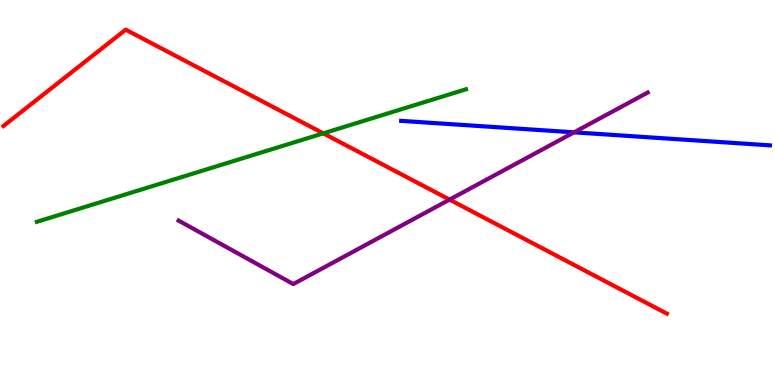[{'lines': ['blue', 'red'], 'intersections': []}, {'lines': ['green', 'red'], 'intersections': [{'x': 4.17, 'y': 6.54}]}, {'lines': ['purple', 'red'], 'intersections': [{'x': 5.8, 'y': 4.82}]}, {'lines': ['blue', 'green'], 'intersections': []}, {'lines': ['blue', 'purple'], 'intersections': [{'x': 7.41, 'y': 6.56}]}, {'lines': ['green', 'purple'], 'intersections': []}]